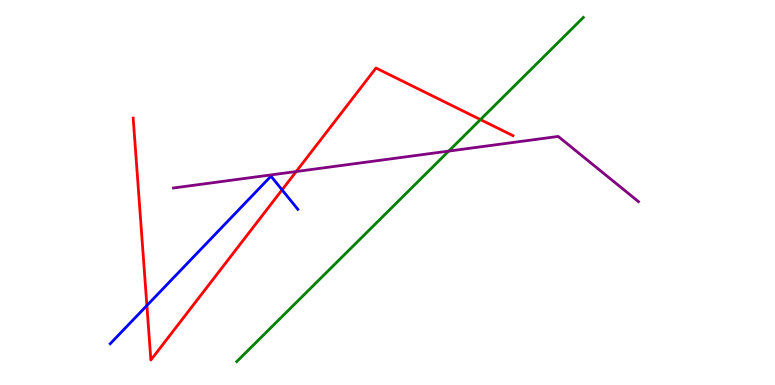[{'lines': ['blue', 'red'], 'intersections': [{'x': 1.9, 'y': 2.06}, {'x': 3.64, 'y': 5.07}]}, {'lines': ['green', 'red'], 'intersections': [{'x': 6.2, 'y': 6.89}]}, {'lines': ['purple', 'red'], 'intersections': [{'x': 3.82, 'y': 5.54}]}, {'lines': ['blue', 'green'], 'intersections': []}, {'lines': ['blue', 'purple'], 'intersections': []}, {'lines': ['green', 'purple'], 'intersections': [{'x': 5.79, 'y': 6.08}]}]